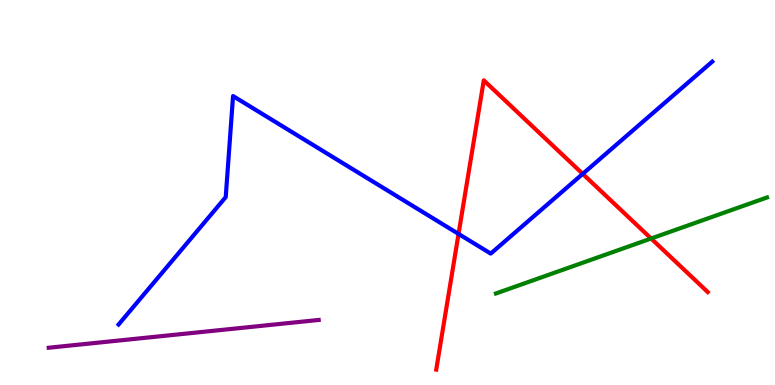[{'lines': ['blue', 'red'], 'intersections': [{'x': 5.92, 'y': 3.92}, {'x': 7.52, 'y': 5.48}]}, {'lines': ['green', 'red'], 'intersections': [{'x': 8.4, 'y': 3.8}]}, {'lines': ['purple', 'red'], 'intersections': []}, {'lines': ['blue', 'green'], 'intersections': []}, {'lines': ['blue', 'purple'], 'intersections': []}, {'lines': ['green', 'purple'], 'intersections': []}]